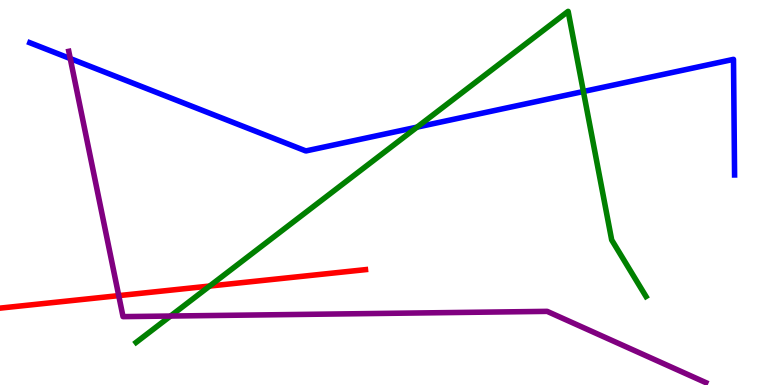[{'lines': ['blue', 'red'], 'intersections': []}, {'lines': ['green', 'red'], 'intersections': [{'x': 2.71, 'y': 2.57}]}, {'lines': ['purple', 'red'], 'intersections': [{'x': 1.53, 'y': 2.32}]}, {'lines': ['blue', 'green'], 'intersections': [{'x': 5.38, 'y': 6.7}, {'x': 7.53, 'y': 7.62}]}, {'lines': ['blue', 'purple'], 'intersections': [{'x': 0.907, 'y': 8.48}]}, {'lines': ['green', 'purple'], 'intersections': [{'x': 2.2, 'y': 1.79}]}]